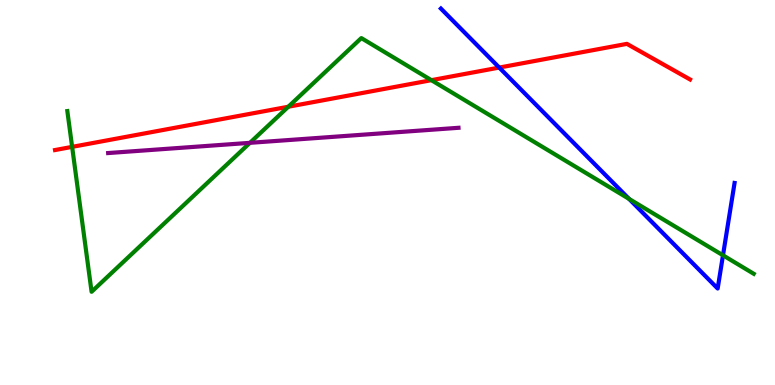[{'lines': ['blue', 'red'], 'intersections': [{'x': 6.44, 'y': 8.25}]}, {'lines': ['green', 'red'], 'intersections': [{'x': 0.931, 'y': 6.19}, {'x': 3.72, 'y': 7.23}, {'x': 5.57, 'y': 7.92}]}, {'lines': ['purple', 'red'], 'intersections': []}, {'lines': ['blue', 'green'], 'intersections': [{'x': 8.12, 'y': 4.83}, {'x': 9.33, 'y': 3.37}]}, {'lines': ['blue', 'purple'], 'intersections': []}, {'lines': ['green', 'purple'], 'intersections': [{'x': 3.23, 'y': 6.29}]}]